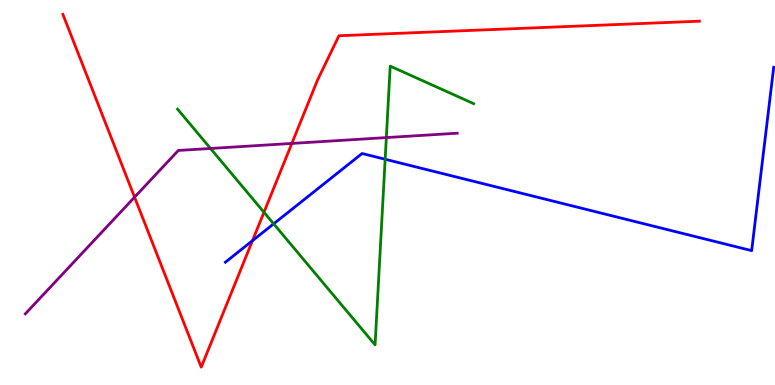[{'lines': ['blue', 'red'], 'intersections': [{'x': 3.26, 'y': 3.75}]}, {'lines': ['green', 'red'], 'intersections': [{'x': 3.41, 'y': 4.49}]}, {'lines': ['purple', 'red'], 'intersections': [{'x': 1.74, 'y': 4.88}, {'x': 3.77, 'y': 6.27}]}, {'lines': ['blue', 'green'], 'intersections': [{'x': 3.53, 'y': 4.19}, {'x': 4.97, 'y': 5.86}]}, {'lines': ['blue', 'purple'], 'intersections': []}, {'lines': ['green', 'purple'], 'intersections': [{'x': 2.72, 'y': 6.14}, {'x': 4.98, 'y': 6.43}]}]